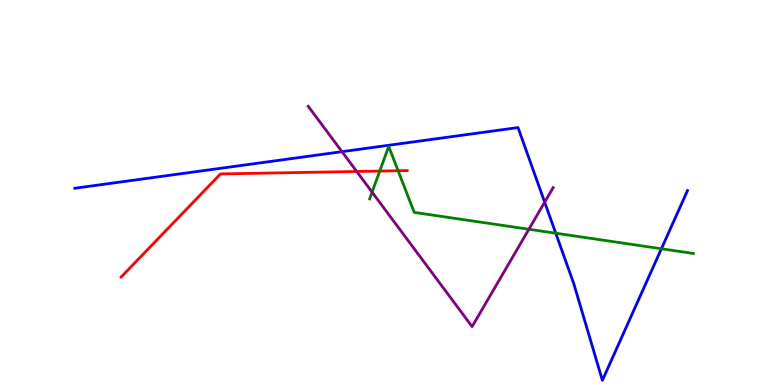[{'lines': ['blue', 'red'], 'intersections': []}, {'lines': ['green', 'red'], 'intersections': [{'x': 4.9, 'y': 5.56}, {'x': 5.14, 'y': 5.57}]}, {'lines': ['purple', 'red'], 'intersections': [{'x': 4.6, 'y': 5.55}]}, {'lines': ['blue', 'green'], 'intersections': [{'x': 7.17, 'y': 3.94}, {'x': 8.53, 'y': 3.54}]}, {'lines': ['blue', 'purple'], 'intersections': [{'x': 4.41, 'y': 6.06}, {'x': 7.03, 'y': 4.75}]}, {'lines': ['green', 'purple'], 'intersections': [{'x': 4.8, 'y': 5.01}, {'x': 6.82, 'y': 4.05}]}]